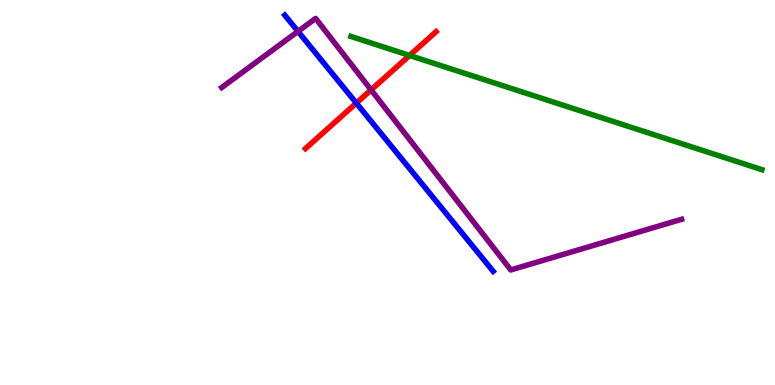[{'lines': ['blue', 'red'], 'intersections': [{'x': 4.6, 'y': 7.32}]}, {'lines': ['green', 'red'], 'intersections': [{'x': 5.28, 'y': 8.56}]}, {'lines': ['purple', 'red'], 'intersections': [{'x': 4.79, 'y': 7.67}]}, {'lines': ['blue', 'green'], 'intersections': []}, {'lines': ['blue', 'purple'], 'intersections': [{'x': 3.85, 'y': 9.18}]}, {'lines': ['green', 'purple'], 'intersections': []}]